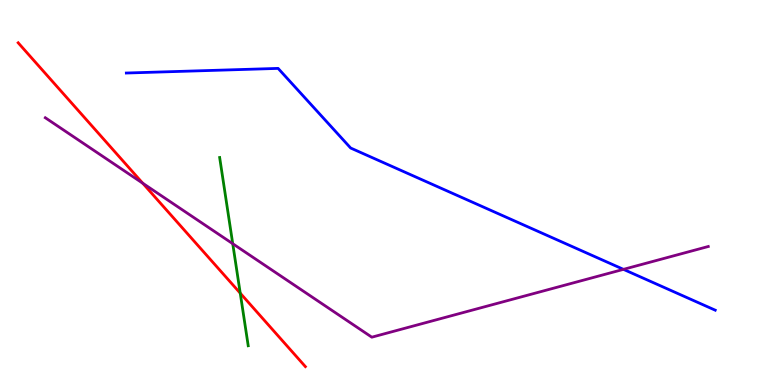[{'lines': ['blue', 'red'], 'intersections': []}, {'lines': ['green', 'red'], 'intersections': [{'x': 3.1, 'y': 2.39}]}, {'lines': ['purple', 'red'], 'intersections': [{'x': 1.84, 'y': 5.24}]}, {'lines': ['blue', 'green'], 'intersections': []}, {'lines': ['blue', 'purple'], 'intersections': [{'x': 8.04, 'y': 3.0}]}, {'lines': ['green', 'purple'], 'intersections': [{'x': 3.0, 'y': 3.67}]}]